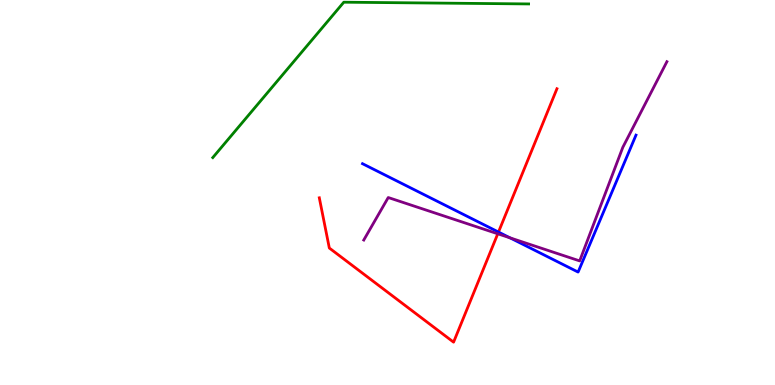[{'lines': ['blue', 'red'], 'intersections': [{'x': 6.43, 'y': 3.97}]}, {'lines': ['green', 'red'], 'intersections': []}, {'lines': ['purple', 'red'], 'intersections': [{'x': 6.42, 'y': 3.93}]}, {'lines': ['blue', 'green'], 'intersections': []}, {'lines': ['blue', 'purple'], 'intersections': [{'x': 6.58, 'y': 3.82}]}, {'lines': ['green', 'purple'], 'intersections': []}]